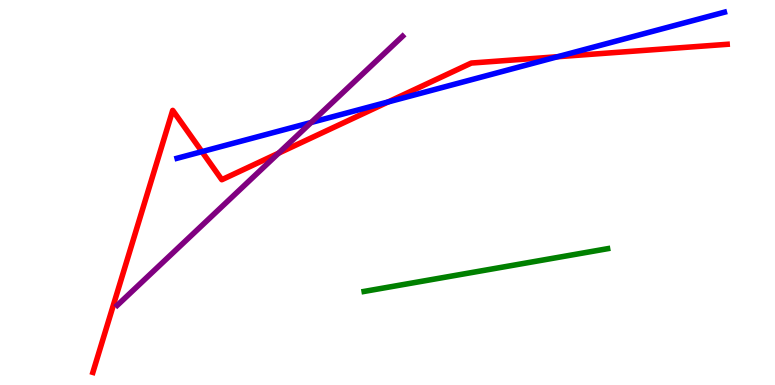[{'lines': ['blue', 'red'], 'intersections': [{'x': 2.61, 'y': 6.06}, {'x': 5.01, 'y': 7.35}, {'x': 7.19, 'y': 8.53}]}, {'lines': ['green', 'red'], 'intersections': []}, {'lines': ['purple', 'red'], 'intersections': [{'x': 3.59, 'y': 6.02}]}, {'lines': ['blue', 'green'], 'intersections': []}, {'lines': ['blue', 'purple'], 'intersections': [{'x': 4.01, 'y': 6.82}]}, {'lines': ['green', 'purple'], 'intersections': []}]